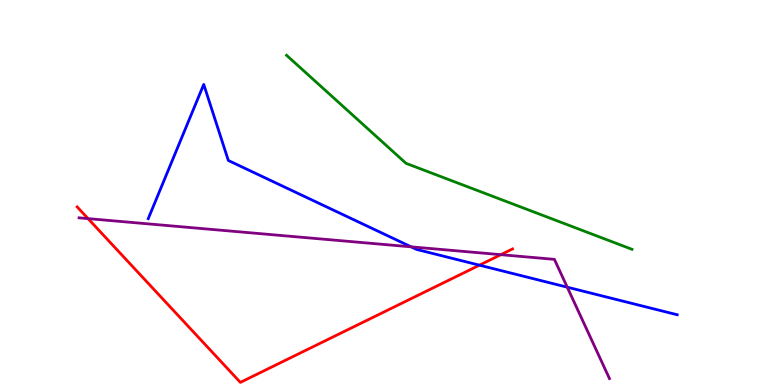[{'lines': ['blue', 'red'], 'intersections': [{'x': 6.19, 'y': 3.11}]}, {'lines': ['green', 'red'], 'intersections': []}, {'lines': ['purple', 'red'], 'intersections': [{'x': 1.14, 'y': 4.32}, {'x': 6.46, 'y': 3.39}]}, {'lines': ['blue', 'green'], 'intersections': []}, {'lines': ['blue', 'purple'], 'intersections': [{'x': 5.31, 'y': 3.59}, {'x': 7.32, 'y': 2.54}]}, {'lines': ['green', 'purple'], 'intersections': []}]